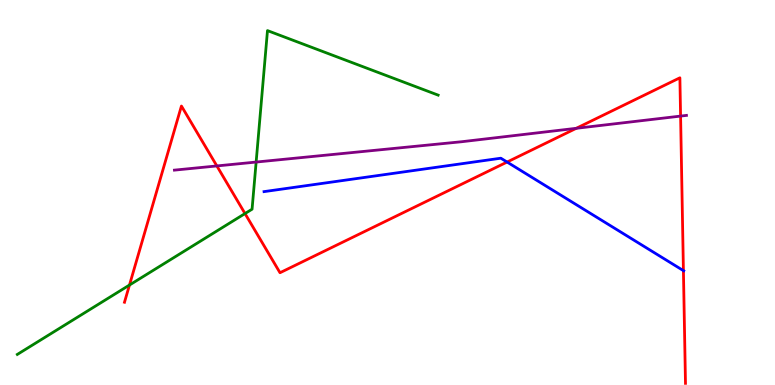[{'lines': ['blue', 'red'], 'intersections': [{'x': 6.54, 'y': 5.79}, {'x': 8.82, 'y': 2.97}]}, {'lines': ['green', 'red'], 'intersections': [{'x': 1.67, 'y': 2.6}, {'x': 3.16, 'y': 4.45}]}, {'lines': ['purple', 'red'], 'intersections': [{'x': 2.8, 'y': 5.69}, {'x': 7.44, 'y': 6.67}, {'x': 8.78, 'y': 6.98}]}, {'lines': ['blue', 'green'], 'intersections': []}, {'lines': ['blue', 'purple'], 'intersections': []}, {'lines': ['green', 'purple'], 'intersections': [{'x': 3.31, 'y': 5.79}]}]